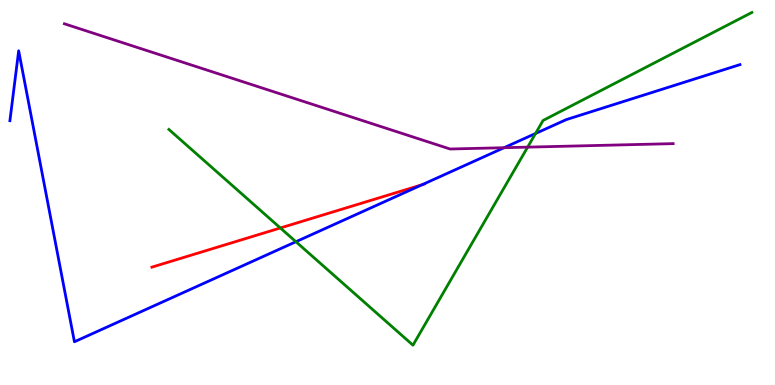[{'lines': ['blue', 'red'], 'intersections': [{'x': 5.45, 'y': 5.2}]}, {'lines': ['green', 'red'], 'intersections': [{'x': 3.62, 'y': 4.08}]}, {'lines': ['purple', 'red'], 'intersections': []}, {'lines': ['blue', 'green'], 'intersections': [{'x': 3.82, 'y': 3.72}, {'x': 6.91, 'y': 6.53}]}, {'lines': ['blue', 'purple'], 'intersections': [{'x': 6.5, 'y': 6.16}]}, {'lines': ['green', 'purple'], 'intersections': [{'x': 6.81, 'y': 6.18}]}]